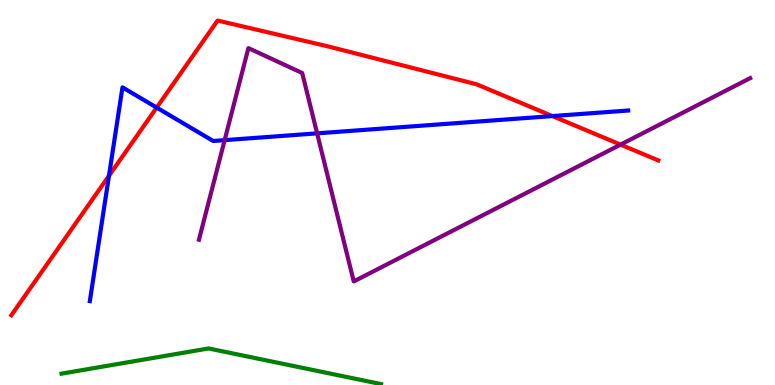[{'lines': ['blue', 'red'], 'intersections': [{'x': 1.41, 'y': 5.43}, {'x': 2.02, 'y': 7.21}, {'x': 7.13, 'y': 6.99}]}, {'lines': ['green', 'red'], 'intersections': []}, {'lines': ['purple', 'red'], 'intersections': [{'x': 8.01, 'y': 6.24}]}, {'lines': ['blue', 'green'], 'intersections': []}, {'lines': ['blue', 'purple'], 'intersections': [{'x': 2.9, 'y': 6.36}, {'x': 4.09, 'y': 6.54}]}, {'lines': ['green', 'purple'], 'intersections': []}]